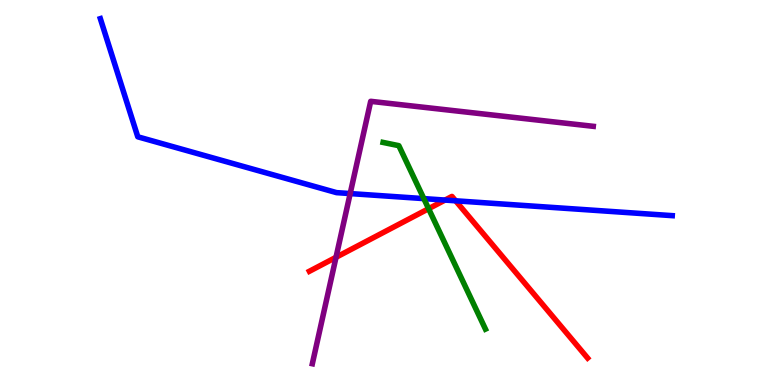[{'lines': ['blue', 'red'], 'intersections': [{'x': 5.74, 'y': 4.8}, {'x': 5.88, 'y': 4.78}]}, {'lines': ['green', 'red'], 'intersections': [{'x': 5.53, 'y': 4.58}]}, {'lines': ['purple', 'red'], 'intersections': [{'x': 4.34, 'y': 3.32}]}, {'lines': ['blue', 'green'], 'intersections': [{'x': 5.47, 'y': 4.84}]}, {'lines': ['blue', 'purple'], 'intersections': [{'x': 4.52, 'y': 4.97}]}, {'lines': ['green', 'purple'], 'intersections': []}]